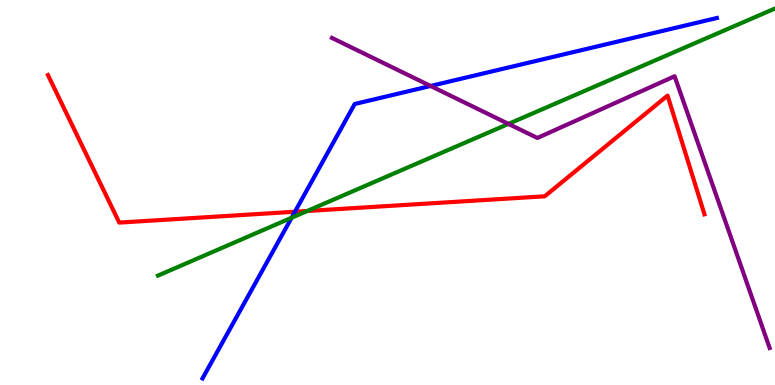[{'lines': ['blue', 'red'], 'intersections': [{'x': 3.81, 'y': 4.5}]}, {'lines': ['green', 'red'], 'intersections': [{'x': 3.96, 'y': 4.52}]}, {'lines': ['purple', 'red'], 'intersections': []}, {'lines': ['blue', 'green'], 'intersections': [{'x': 3.76, 'y': 4.34}]}, {'lines': ['blue', 'purple'], 'intersections': [{'x': 5.56, 'y': 7.77}]}, {'lines': ['green', 'purple'], 'intersections': [{'x': 6.56, 'y': 6.78}]}]